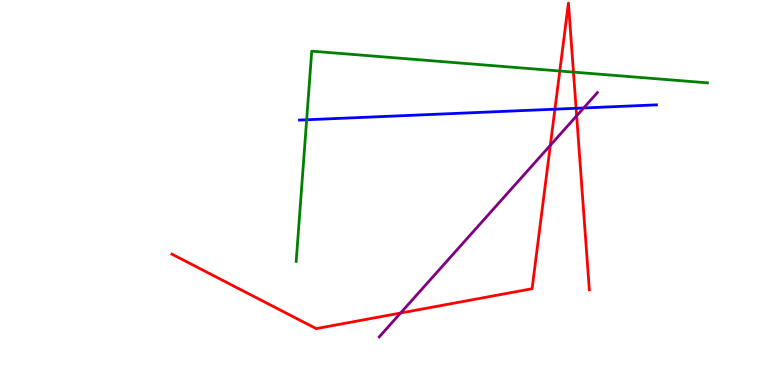[{'lines': ['blue', 'red'], 'intersections': [{'x': 7.16, 'y': 7.16}, {'x': 7.43, 'y': 7.19}]}, {'lines': ['green', 'red'], 'intersections': [{'x': 7.22, 'y': 8.16}, {'x': 7.4, 'y': 8.13}]}, {'lines': ['purple', 'red'], 'intersections': [{'x': 5.17, 'y': 1.87}, {'x': 7.1, 'y': 6.23}, {'x': 7.44, 'y': 6.99}]}, {'lines': ['blue', 'green'], 'intersections': [{'x': 3.96, 'y': 6.89}]}, {'lines': ['blue', 'purple'], 'intersections': [{'x': 7.53, 'y': 7.2}]}, {'lines': ['green', 'purple'], 'intersections': []}]